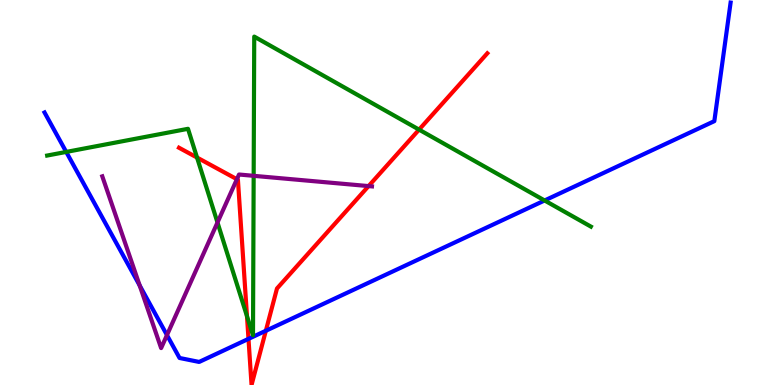[{'lines': ['blue', 'red'], 'intersections': [{'x': 3.21, 'y': 1.2}, {'x': 3.43, 'y': 1.41}]}, {'lines': ['green', 'red'], 'intersections': [{'x': 2.54, 'y': 5.91}, {'x': 3.19, 'y': 1.79}, {'x': 5.41, 'y': 6.63}]}, {'lines': ['purple', 'red'], 'intersections': [{'x': 3.06, 'y': 5.35}, {'x': 4.76, 'y': 5.17}]}, {'lines': ['blue', 'green'], 'intersections': [{'x': 0.855, 'y': 6.05}, {'x': 7.03, 'y': 4.79}]}, {'lines': ['blue', 'purple'], 'intersections': [{'x': 1.8, 'y': 2.58}, {'x': 2.15, 'y': 1.3}]}, {'lines': ['green', 'purple'], 'intersections': [{'x': 2.81, 'y': 4.22}, {'x': 3.27, 'y': 5.43}]}]